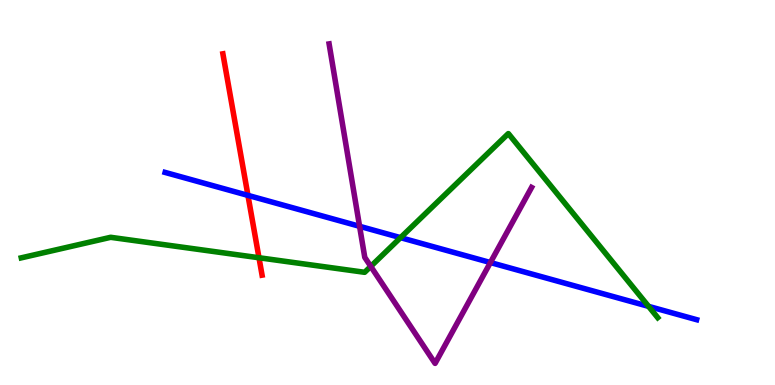[{'lines': ['blue', 'red'], 'intersections': [{'x': 3.2, 'y': 4.93}]}, {'lines': ['green', 'red'], 'intersections': [{'x': 3.34, 'y': 3.31}]}, {'lines': ['purple', 'red'], 'intersections': []}, {'lines': ['blue', 'green'], 'intersections': [{'x': 5.17, 'y': 3.83}, {'x': 8.37, 'y': 2.04}]}, {'lines': ['blue', 'purple'], 'intersections': [{'x': 4.64, 'y': 4.12}, {'x': 6.33, 'y': 3.18}]}, {'lines': ['green', 'purple'], 'intersections': [{'x': 4.78, 'y': 3.08}]}]